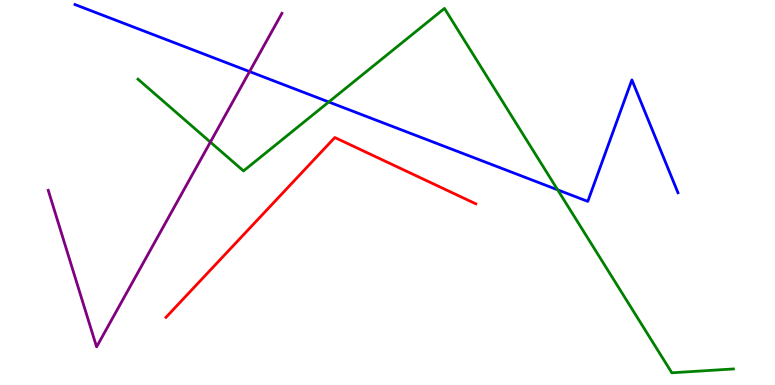[{'lines': ['blue', 'red'], 'intersections': []}, {'lines': ['green', 'red'], 'intersections': []}, {'lines': ['purple', 'red'], 'intersections': []}, {'lines': ['blue', 'green'], 'intersections': [{'x': 4.24, 'y': 7.35}, {'x': 7.2, 'y': 5.07}]}, {'lines': ['blue', 'purple'], 'intersections': [{'x': 3.22, 'y': 8.14}]}, {'lines': ['green', 'purple'], 'intersections': [{'x': 2.71, 'y': 6.31}]}]